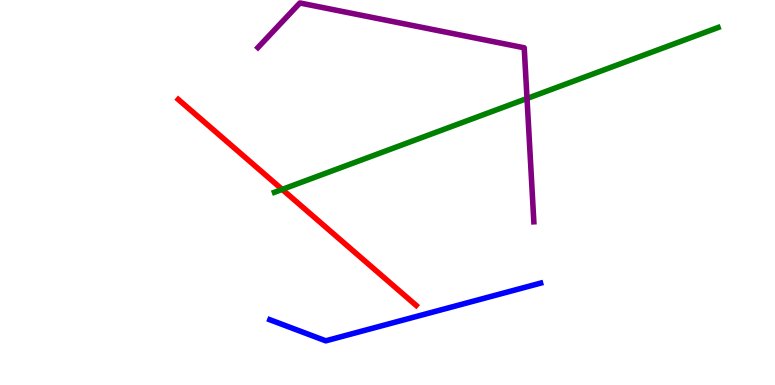[{'lines': ['blue', 'red'], 'intersections': []}, {'lines': ['green', 'red'], 'intersections': [{'x': 3.64, 'y': 5.08}]}, {'lines': ['purple', 'red'], 'intersections': []}, {'lines': ['blue', 'green'], 'intersections': []}, {'lines': ['blue', 'purple'], 'intersections': []}, {'lines': ['green', 'purple'], 'intersections': [{'x': 6.8, 'y': 7.44}]}]